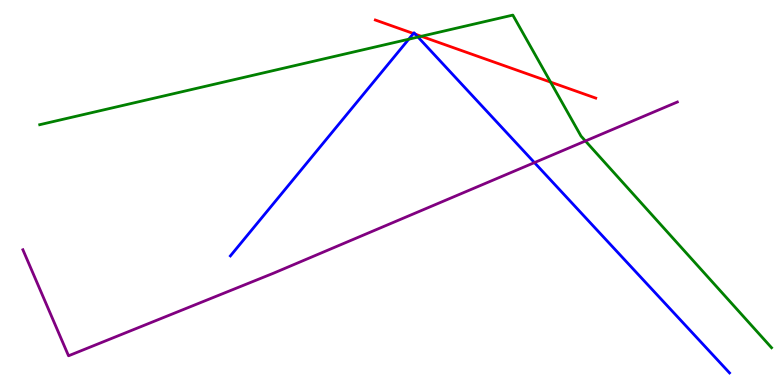[{'lines': ['blue', 'red'], 'intersections': [{'x': 5.33, 'y': 9.13}, {'x': 5.36, 'y': 9.11}]}, {'lines': ['green', 'red'], 'intersections': [{'x': 5.44, 'y': 9.06}, {'x': 7.1, 'y': 7.87}]}, {'lines': ['purple', 'red'], 'intersections': []}, {'lines': ['blue', 'green'], 'intersections': [{'x': 5.27, 'y': 8.98}, {'x': 5.39, 'y': 9.04}]}, {'lines': ['blue', 'purple'], 'intersections': [{'x': 6.9, 'y': 5.78}]}, {'lines': ['green', 'purple'], 'intersections': [{'x': 7.55, 'y': 6.34}]}]